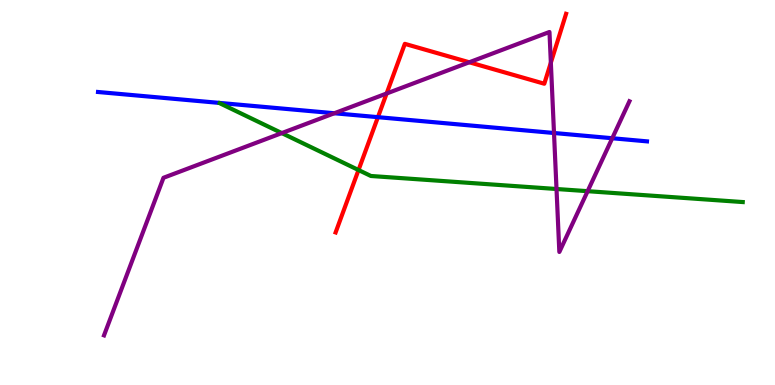[{'lines': ['blue', 'red'], 'intersections': [{'x': 4.88, 'y': 6.96}]}, {'lines': ['green', 'red'], 'intersections': [{'x': 4.63, 'y': 5.58}]}, {'lines': ['purple', 'red'], 'intersections': [{'x': 4.99, 'y': 7.57}, {'x': 6.06, 'y': 8.38}, {'x': 7.11, 'y': 8.37}]}, {'lines': ['blue', 'green'], 'intersections': []}, {'lines': ['blue', 'purple'], 'intersections': [{'x': 4.31, 'y': 7.06}, {'x': 7.15, 'y': 6.55}, {'x': 7.9, 'y': 6.41}]}, {'lines': ['green', 'purple'], 'intersections': [{'x': 3.64, 'y': 6.54}, {'x': 7.18, 'y': 5.09}, {'x': 7.58, 'y': 5.03}]}]